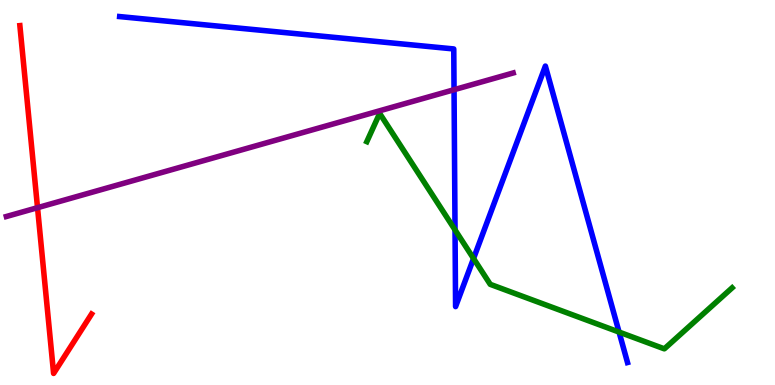[{'lines': ['blue', 'red'], 'intersections': []}, {'lines': ['green', 'red'], 'intersections': []}, {'lines': ['purple', 'red'], 'intersections': [{'x': 0.484, 'y': 4.61}]}, {'lines': ['blue', 'green'], 'intersections': [{'x': 5.87, 'y': 4.03}, {'x': 6.11, 'y': 3.29}, {'x': 7.99, 'y': 1.37}]}, {'lines': ['blue', 'purple'], 'intersections': [{'x': 5.86, 'y': 7.67}]}, {'lines': ['green', 'purple'], 'intersections': []}]